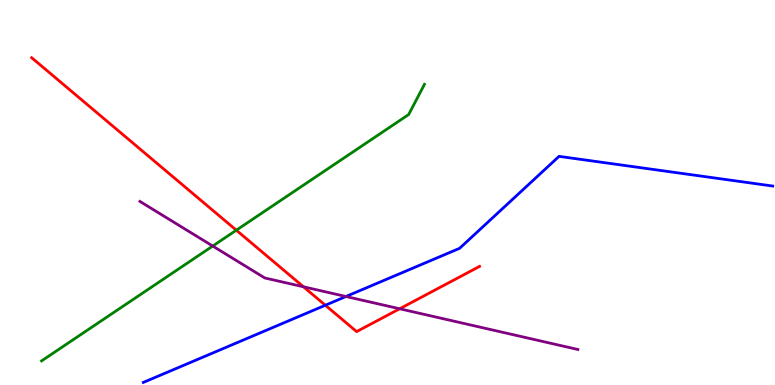[{'lines': ['blue', 'red'], 'intersections': [{'x': 4.2, 'y': 2.07}]}, {'lines': ['green', 'red'], 'intersections': [{'x': 3.05, 'y': 4.02}]}, {'lines': ['purple', 'red'], 'intersections': [{'x': 3.92, 'y': 2.55}, {'x': 5.16, 'y': 1.98}]}, {'lines': ['blue', 'green'], 'intersections': []}, {'lines': ['blue', 'purple'], 'intersections': [{'x': 4.46, 'y': 2.3}]}, {'lines': ['green', 'purple'], 'intersections': [{'x': 2.74, 'y': 3.61}]}]